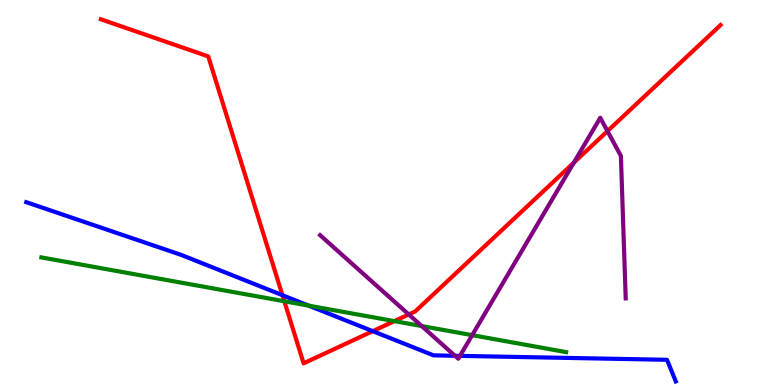[{'lines': ['blue', 'red'], 'intersections': [{'x': 3.64, 'y': 2.33}, {'x': 4.81, 'y': 1.4}]}, {'lines': ['green', 'red'], 'intersections': [{'x': 3.67, 'y': 2.18}, {'x': 5.09, 'y': 1.66}]}, {'lines': ['purple', 'red'], 'intersections': [{'x': 5.27, 'y': 1.83}, {'x': 7.4, 'y': 5.77}, {'x': 7.84, 'y': 6.59}]}, {'lines': ['blue', 'green'], 'intersections': [{'x': 3.98, 'y': 2.06}]}, {'lines': ['blue', 'purple'], 'intersections': [{'x': 5.87, 'y': 0.759}, {'x': 5.94, 'y': 0.757}]}, {'lines': ['green', 'purple'], 'intersections': [{'x': 5.44, 'y': 1.53}, {'x': 6.09, 'y': 1.29}]}]